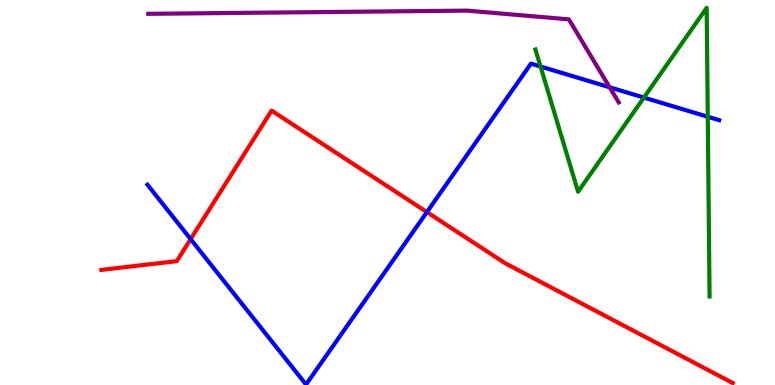[{'lines': ['blue', 'red'], 'intersections': [{'x': 2.46, 'y': 3.79}, {'x': 5.51, 'y': 4.49}]}, {'lines': ['green', 'red'], 'intersections': []}, {'lines': ['purple', 'red'], 'intersections': []}, {'lines': ['blue', 'green'], 'intersections': [{'x': 6.97, 'y': 8.27}, {'x': 8.31, 'y': 7.47}, {'x': 9.13, 'y': 6.97}]}, {'lines': ['blue', 'purple'], 'intersections': [{'x': 7.87, 'y': 7.73}]}, {'lines': ['green', 'purple'], 'intersections': []}]